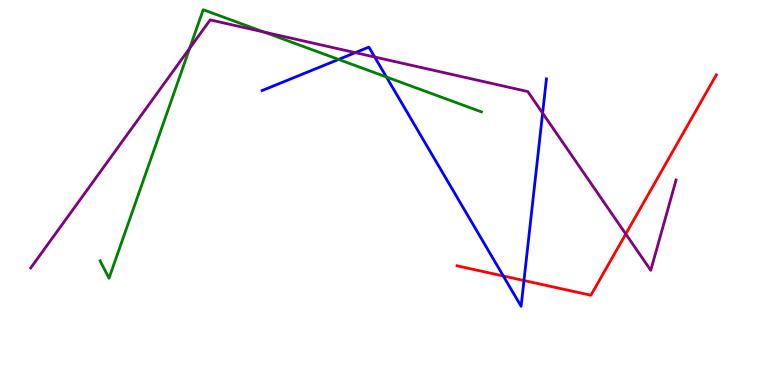[{'lines': ['blue', 'red'], 'intersections': [{'x': 6.49, 'y': 2.83}, {'x': 6.76, 'y': 2.71}]}, {'lines': ['green', 'red'], 'intersections': []}, {'lines': ['purple', 'red'], 'intersections': [{'x': 8.07, 'y': 3.92}]}, {'lines': ['blue', 'green'], 'intersections': [{'x': 4.37, 'y': 8.46}, {'x': 4.99, 'y': 8.0}]}, {'lines': ['blue', 'purple'], 'intersections': [{'x': 4.58, 'y': 8.63}, {'x': 4.83, 'y': 8.52}, {'x': 7.0, 'y': 7.06}]}, {'lines': ['green', 'purple'], 'intersections': [{'x': 2.45, 'y': 8.75}, {'x': 3.41, 'y': 9.17}]}]